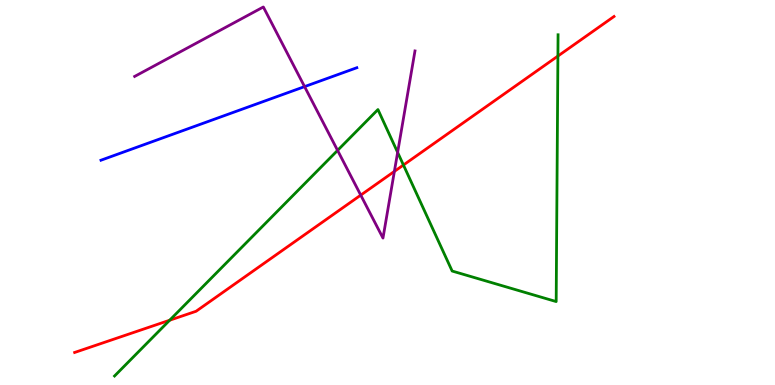[{'lines': ['blue', 'red'], 'intersections': []}, {'lines': ['green', 'red'], 'intersections': [{'x': 2.19, 'y': 1.68}, {'x': 5.21, 'y': 5.71}, {'x': 7.2, 'y': 8.54}]}, {'lines': ['purple', 'red'], 'intersections': [{'x': 4.65, 'y': 4.93}, {'x': 5.09, 'y': 5.55}]}, {'lines': ['blue', 'green'], 'intersections': []}, {'lines': ['blue', 'purple'], 'intersections': [{'x': 3.93, 'y': 7.75}]}, {'lines': ['green', 'purple'], 'intersections': [{'x': 4.36, 'y': 6.09}, {'x': 5.13, 'y': 6.04}]}]